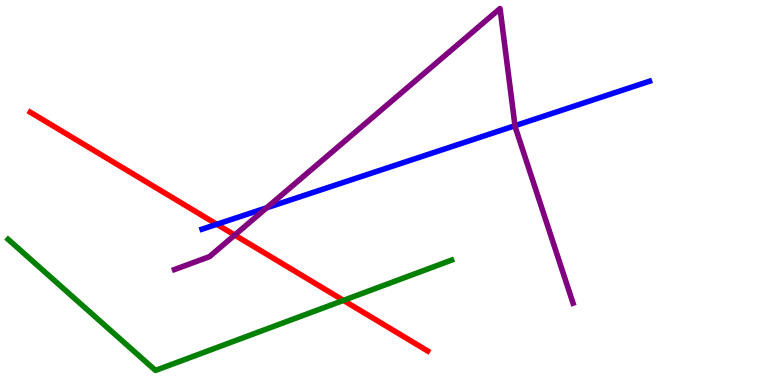[{'lines': ['blue', 'red'], 'intersections': [{'x': 2.8, 'y': 4.17}]}, {'lines': ['green', 'red'], 'intersections': [{'x': 4.43, 'y': 2.2}]}, {'lines': ['purple', 'red'], 'intersections': [{'x': 3.03, 'y': 3.89}]}, {'lines': ['blue', 'green'], 'intersections': []}, {'lines': ['blue', 'purple'], 'intersections': [{'x': 3.44, 'y': 4.6}, {'x': 6.65, 'y': 6.74}]}, {'lines': ['green', 'purple'], 'intersections': []}]